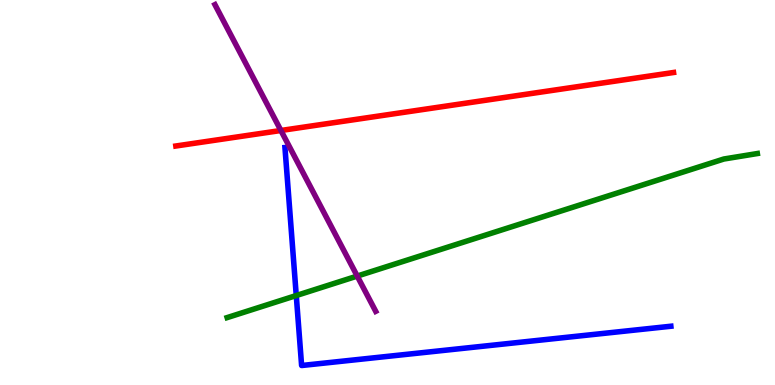[{'lines': ['blue', 'red'], 'intersections': []}, {'lines': ['green', 'red'], 'intersections': []}, {'lines': ['purple', 'red'], 'intersections': [{'x': 3.62, 'y': 6.61}]}, {'lines': ['blue', 'green'], 'intersections': [{'x': 3.82, 'y': 2.32}]}, {'lines': ['blue', 'purple'], 'intersections': []}, {'lines': ['green', 'purple'], 'intersections': [{'x': 4.61, 'y': 2.83}]}]